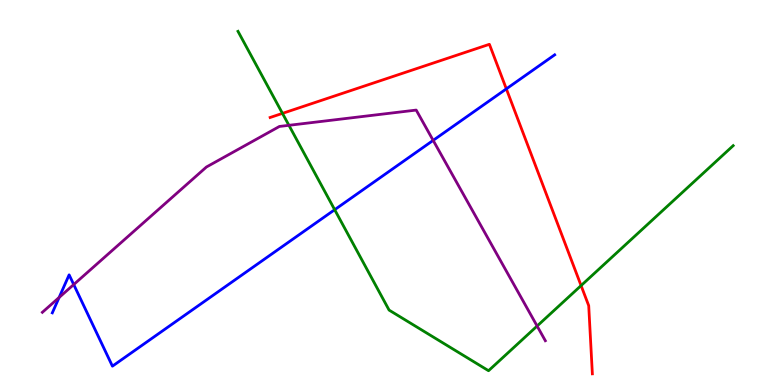[{'lines': ['blue', 'red'], 'intersections': [{'x': 6.53, 'y': 7.69}]}, {'lines': ['green', 'red'], 'intersections': [{'x': 3.64, 'y': 7.06}, {'x': 7.5, 'y': 2.58}]}, {'lines': ['purple', 'red'], 'intersections': []}, {'lines': ['blue', 'green'], 'intersections': [{'x': 4.32, 'y': 4.55}]}, {'lines': ['blue', 'purple'], 'intersections': [{'x': 0.763, 'y': 2.27}, {'x': 0.951, 'y': 2.61}, {'x': 5.59, 'y': 6.35}]}, {'lines': ['green', 'purple'], 'intersections': [{'x': 3.73, 'y': 6.75}, {'x': 6.93, 'y': 1.53}]}]